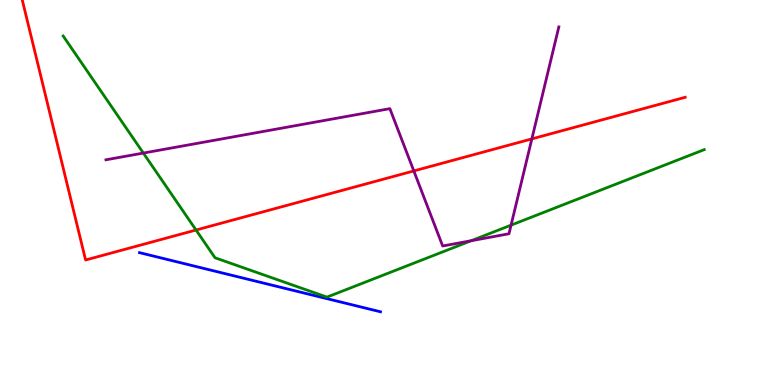[{'lines': ['blue', 'red'], 'intersections': []}, {'lines': ['green', 'red'], 'intersections': [{'x': 2.53, 'y': 4.03}]}, {'lines': ['purple', 'red'], 'intersections': [{'x': 5.34, 'y': 5.56}, {'x': 6.86, 'y': 6.39}]}, {'lines': ['blue', 'green'], 'intersections': []}, {'lines': ['blue', 'purple'], 'intersections': []}, {'lines': ['green', 'purple'], 'intersections': [{'x': 1.85, 'y': 6.02}, {'x': 6.08, 'y': 3.75}, {'x': 6.59, 'y': 4.15}]}]